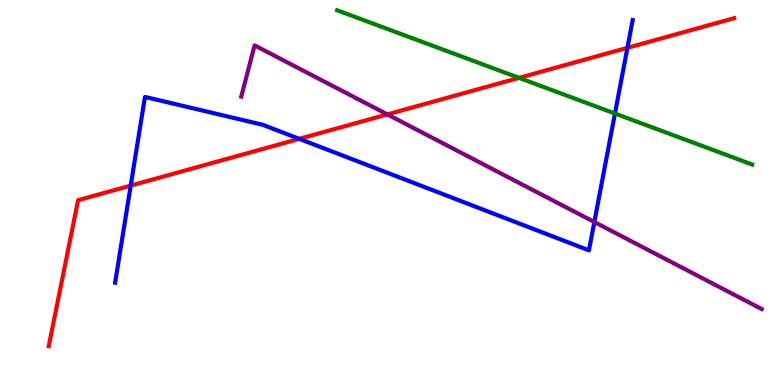[{'lines': ['blue', 'red'], 'intersections': [{'x': 1.69, 'y': 5.18}, {'x': 3.86, 'y': 6.39}, {'x': 8.1, 'y': 8.76}]}, {'lines': ['green', 'red'], 'intersections': [{'x': 6.7, 'y': 7.98}]}, {'lines': ['purple', 'red'], 'intersections': [{'x': 5.0, 'y': 7.03}]}, {'lines': ['blue', 'green'], 'intersections': [{'x': 7.93, 'y': 7.05}]}, {'lines': ['blue', 'purple'], 'intersections': [{'x': 7.67, 'y': 4.23}]}, {'lines': ['green', 'purple'], 'intersections': []}]